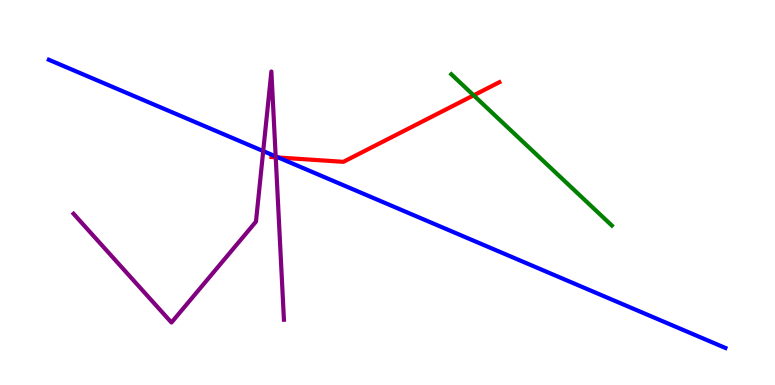[{'lines': ['blue', 'red'], 'intersections': [{'x': 3.59, 'y': 5.91}]}, {'lines': ['green', 'red'], 'intersections': [{'x': 6.11, 'y': 7.52}]}, {'lines': ['purple', 'red'], 'intersections': [{'x': 3.56, 'y': 5.91}]}, {'lines': ['blue', 'green'], 'intersections': []}, {'lines': ['blue', 'purple'], 'intersections': [{'x': 3.4, 'y': 6.08}, {'x': 3.56, 'y': 5.94}]}, {'lines': ['green', 'purple'], 'intersections': []}]